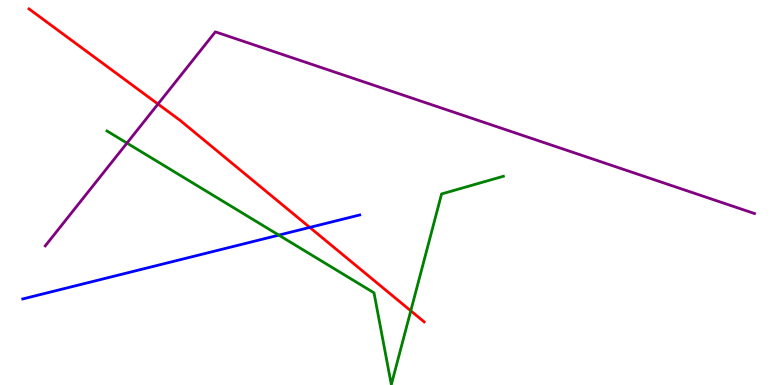[{'lines': ['blue', 'red'], 'intersections': [{'x': 4.0, 'y': 4.09}]}, {'lines': ['green', 'red'], 'intersections': [{'x': 5.3, 'y': 1.93}]}, {'lines': ['purple', 'red'], 'intersections': [{'x': 2.04, 'y': 7.3}]}, {'lines': ['blue', 'green'], 'intersections': [{'x': 3.6, 'y': 3.89}]}, {'lines': ['blue', 'purple'], 'intersections': []}, {'lines': ['green', 'purple'], 'intersections': [{'x': 1.64, 'y': 6.28}]}]